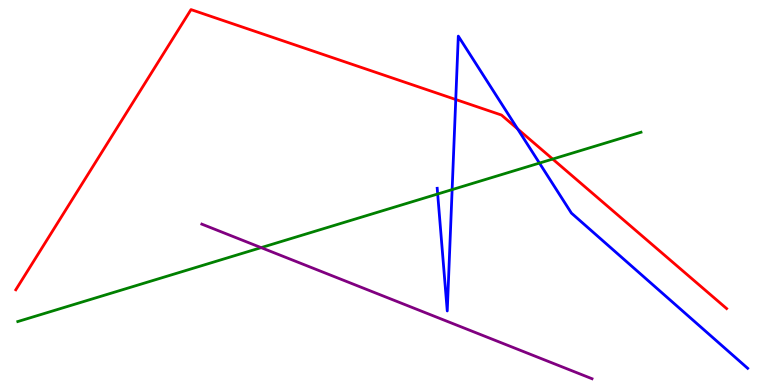[{'lines': ['blue', 'red'], 'intersections': [{'x': 5.88, 'y': 7.42}, {'x': 6.68, 'y': 6.65}]}, {'lines': ['green', 'red'], 'intersections': [{'x': 7.13, 'y': 5.87}]}, {'lines': ['purple', 'red'], 'intersections': []}, {'lines': ['blue', 'green'], 'intersections': [{'x': 5.65, 'y': 4.96}, {'x': 5.83, 'y': 5.08}, {'x': 6.96, 'y': 5.76}]}, {'lines': ['blue', 'purple'], 'intersections': []}, {'lines': ['green', 'purple'], 'intersections': [{'x': 3.37, 'y': 3.57}]}]